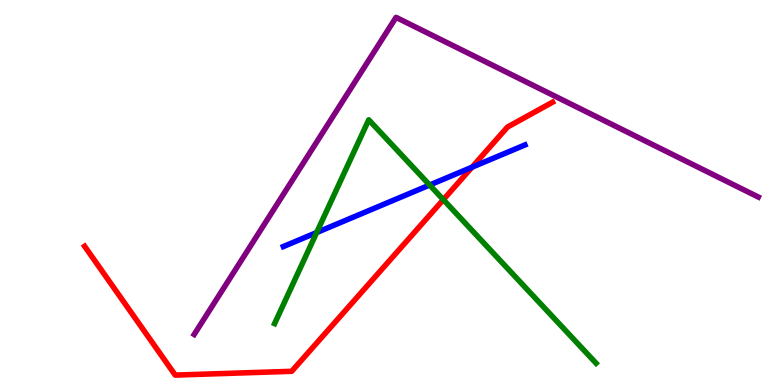[{'lines': ['blue', 'red'], 'intersections': [{'x': 6.09, 'y': 5.66}]}, {'lines': ['green', 'red'], 'intersections': [{'x': 5.72, 'y': 4.81}]}, {'lines': ['purple', 'red'], 'intersections': []}, {'lines': ['blue', 'green'], 'intersections': [{'x': 4.09, 'y': 3.96}, {'x': 5.54, 'y': 5.19}]}, {'lines': ['blue', 'purple'], 'intersections': []}, {'lines': ['green', 'purple'], 'intersections': []}]